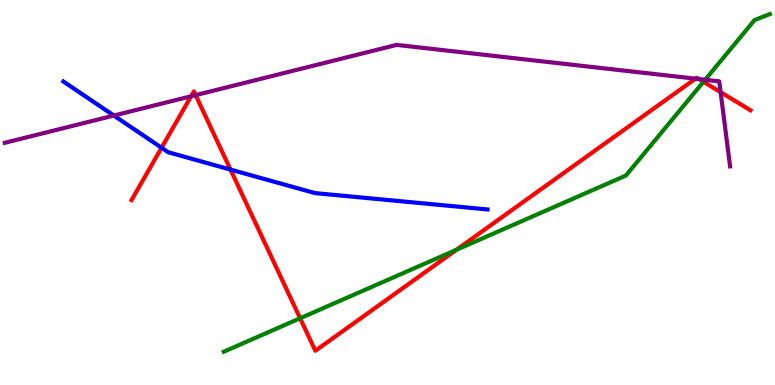[{'lines': ['blue', 'red'], 'intersections': [{'x': 2.08, 'y': 6.16}, {'x': 2.97, 'y': 5.6}]}, {'lines': ['green', 'red'], 'intersections': [{'x': 3.87, 'y': 1.73}, {'x': 5.89, 'y': 3.51}, {'x': 9.08, 'y': 7.88}]}, {'lines': ['purple', 'red'], 'intersections': [{'x': 2.47, 'y': 7.5}, {'x': 2.52, 'y': 7.53}, {'x': 8.97, 'y': 7.96}, {'x': 9.02, 'y': 7.95}, {'x': 9.3, 'y': 7.61}]}, {'lines': ['blue', 'green'], 'intersections': []}, {'lines': ['blue', 'purple'], 'intersections': [{'x': 1.47, 'y': 7.0}]}, {'lines': ['green', 'purple'], 'intersections': [{'x': 9.1, 'y': 7.93}]}]